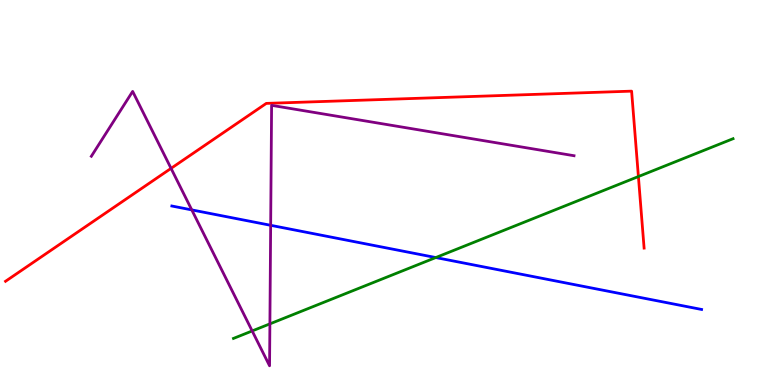[{'lines': ['blue', 'red'], 'intersections': []}, {'lines': ['green', 'red'], 'intersections': [{'x': 8.24, 'y': 5.41}]}, {'lines': ['purple', 'red'], 'intersections': [{'x': 2.21, 'y': 5.63}]}, {'lines': ['blue', 'green'], 'intersections': [{'x': 5.62, 'y': 3.31}]}, {'lines': ['blue', 'purple'], 'intersections': [{'x': 2.47, 'y': 4.55}, {'x': 3.49, 'y': 4.15}]}, {'lines': ['green', 'purple'], 'intersections': [{'x': 3.25, 'y': 1.4}, {'x': 3.48, 'y': 1.59}]}]